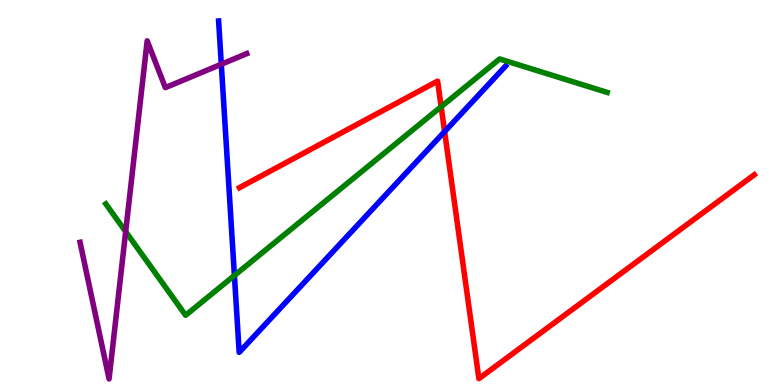[{'lines': ['blue', 'red'], 'intersections': [{'x': 5.74, 'y': 6.58}]}, {'lines': ['green', 'red'], 'intersections': [{'x': 5.69, 'y': 7.23}]}, {'lines': ['purple', 'red'], 'intersections': []}, {'lines': ['blue', 'green'], 'intersections': [{'x': 3.02, 'y': 2.84}]}, {'lines': ['blue', 'purple'], 'intersections': [{'x': 2.86, 'y': 8.33}]}, {'lines': ['green', 'purple'], 'intersections': [{'x': 1.62, 'y': 3.98}]}]